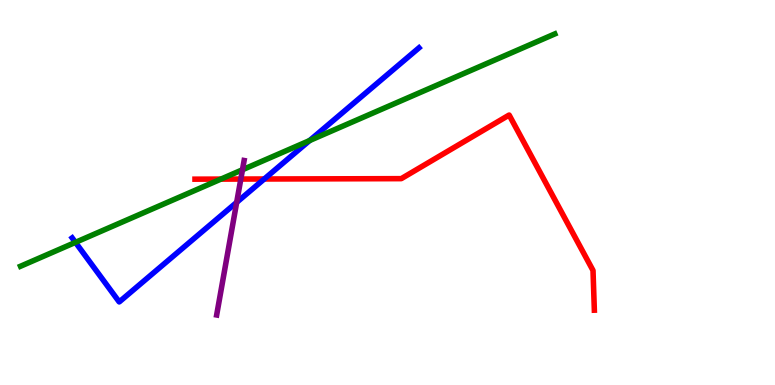[{'lines': ['blue', 'red'], 'intersections': [{'x': 3.41, 'y': 5.35}]}, {'lines': ['green', 'red'], 'intersections': [{'x': 2.85, 'y': 5.35}]}, {'lines': ['purple', 'red'], 'intersections': [{'x': 3.11, 'y': 5.35}]}, {'lines': ['blue', 'green'], 'intersections': [{'x': 0.974, 'y': 3.7}, {'x': 4.0, 'y': 6.35}]}, {'lines': ['blue', 'purple'], 'intersections': [{'x': 3.05, 'y': 4.74}]}, {'lines': ['green', 'purple'], 'intersections': [{'x': 3.13, 'y': 5.59}]}]